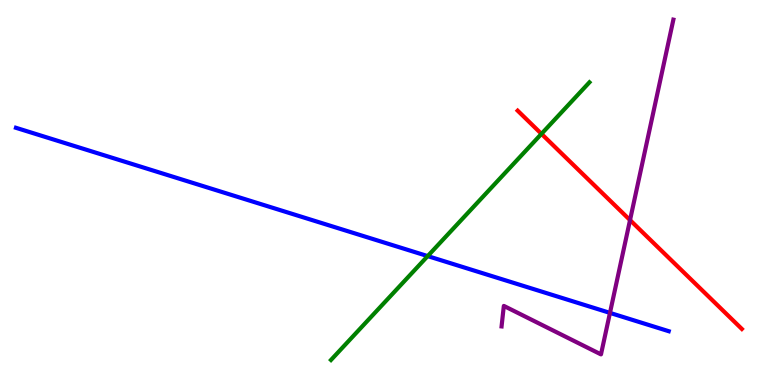[{'lines': ['blue', 'red'], 'intersections': []}, {'lines': ['green', 'red'], 'intersections': [{'x': 6.99, 'y': 6.52}]}, {'lines': ['purple', 'red'], 'intersections': [{'x': 8.13, 'y': 4.28}]}, {'lines': ['blue', 'green'], 'intersections': [{'x': 5.52, 'y': 3.35}]}, {'lines': ['blue', 'purple'], 'intersections': [{'x': 7.87, 'y': 1.87}]}, {'lines': ['green', 'purple'], 'intersections': []}]